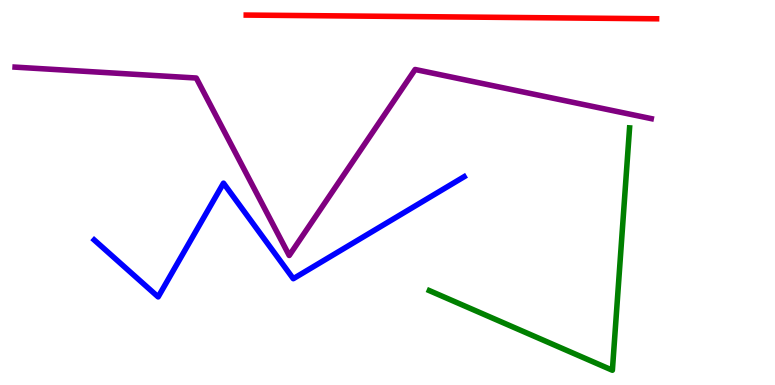[{'lines': ['blue', 'red'], 'intersections': []}, {'lines': ['green', 'red'], 'intersections': []}, {'lines': ['purple', 'red'], 'intersections': []}, {'lines': ['blue', 'green'], 'intersections': []}, {'lines': ['blue', 'purple'], 'intersections': []}, {'lines': ['green', 'purple'], 'intersections': []}]